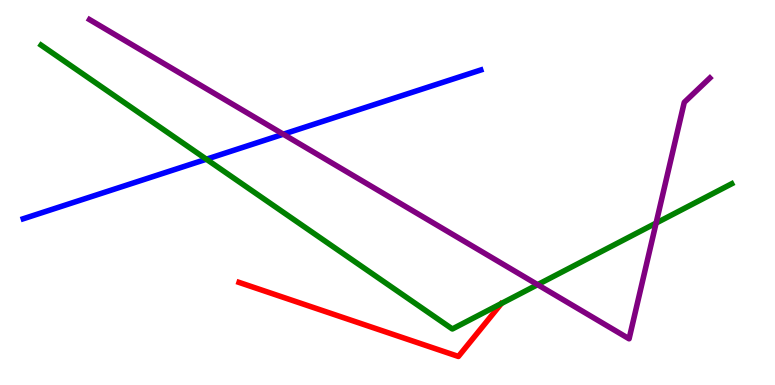[{'lines': ['blue', 'red'], 'intersections': []}, {'lines': ['green', 'red'], 'intersections': []}, {'lines': ['purple', 'red'], 'intersections': []}, {'lines': ['blue', 'green'], 'intersections': [{'x': 2.66, 'y': 5.86}]}, {'lines': ['blue', 'purple'], 'intersections': [{'x': 3.66, 'y': 6.51}]}, {'lines': ['green', 'purple'], 'intersections': [{'x': 6.94, 'y': 2.61}, {'x': 8.47, 'y': 4.21}]}]